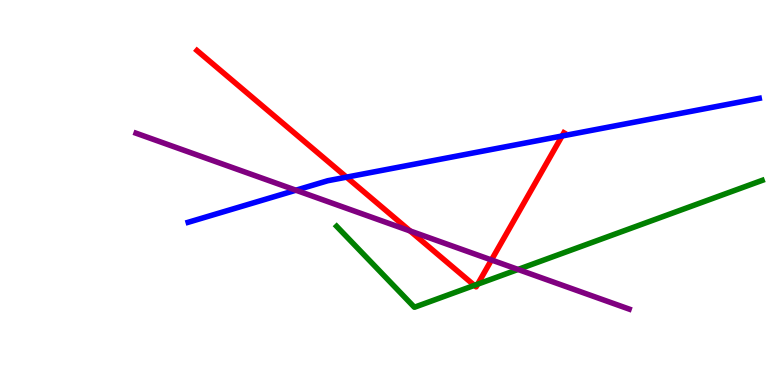[{'lines': ['blue', 'red'], 'intersections': [{'x': 4.47, 'y': 5.4}, {'x': 7.25, 'y': 6.47}]}, {'lines': ['green', 'red'], 'intersections': [{'x': 6.12, 'y': 2.59}, {'x': 6.16, 'y': 2.62}]}, {'lines': ['purple', 'red'], 'intersections': [{'x': 5.29, 'y': 4.0}, {'x': 6.34, 'y': 3.25}]}, {'lines': ['blue', 'green'], 'intersections': []}, {'lines': ['blue', 'purple'], 'intersections': [{'x': 3.82, 'y': 5.06}]}, {'lines': ['green', 'purple'], 'intersections': [{'x': 6.68, 'y': 3.0}]}]